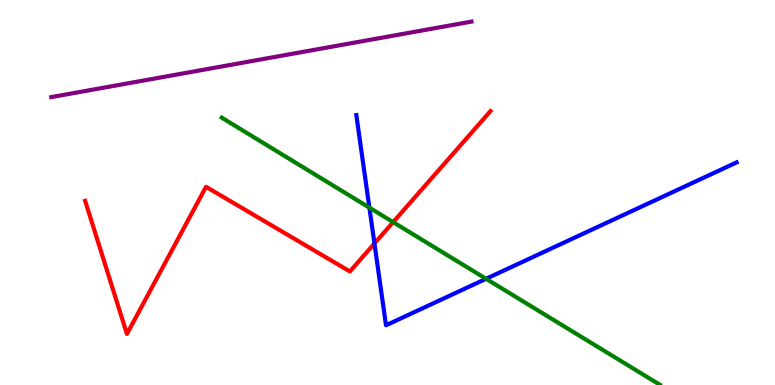[{'lines': ['blue', 'red'], 'intersections': [{'x': 4.83, 'y': 3.68}]}, {'lines': ['green', 'red'], 'intersections': [{'x': 5.07, 'y': 4.23}]}, {'lines': ['purple', 'red'], 'intersections': []}, {'lines': ['blue', 'green'], 'intersections': [{'x': 4.77, 'y': 4.61}, {'x': 6.27, 'y': 2.76}]}, {'lines': ['blue', 'purple'], 'intersections': []}, {'lines': ['green', 'purple'], 'intersections': []}]